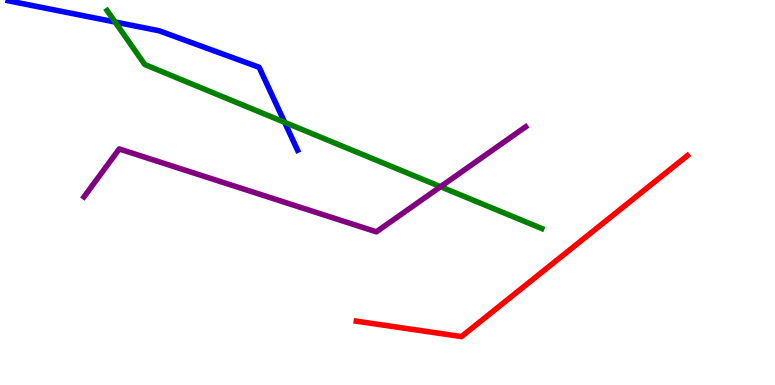[{'lines': ['blue', 'red'], 'intersections': []}, {'lines': ['green', 'red'], 'intersections': []}, {'lines': ['purple', 'red'], 'intersections': []}, {'lines': ['blue', 'green'], 'intersections': [{'x': 1.49, 'y': 9.43}, {'x': 3.67, 'y': 6.82}]}, {'lines': ['blue', 'purple'], 'intersections': []}, {'lines': ['green', 'purple'], 'intersections': [{'x': 5.68, 'y': 5.15}]}]